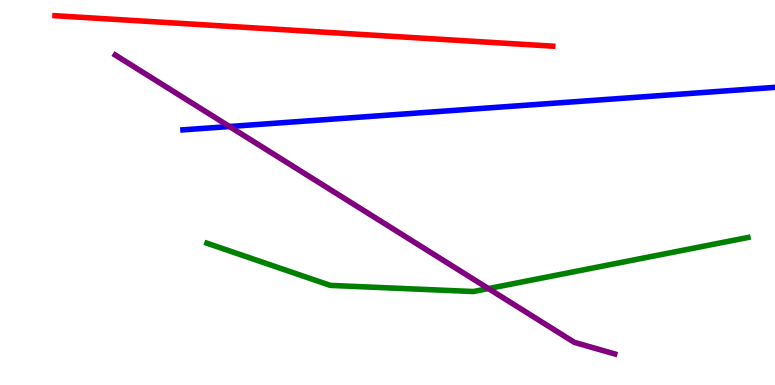[{'lines': ['blue', 'red'], 'intersections': []}, {'lines': ['green', 'red'], 'intersections': []}, {'lines': ['purple', 'red'], 'intersections': []}, {'lines': ['blue', 'green'], 'intersections': []}, {'lines': ['blue', 'purple'], 'intersections': [{'x': 2.96, 'y': 6.71}]}, {'lines': ['green', 'purple'], 'intersections': [{'x': 6.3, 'y': 2.5}]}]